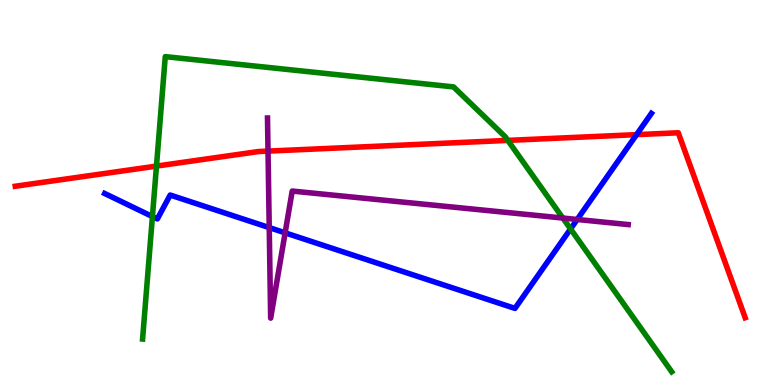[{'lines': ['blue', 'red'], 'intersections': [{'x': 8.21, 'y': 6.5}]}, {'lines': ['green', 'red'], 'intersections': [{'x': 2.02, 'y': 5.69}, {'x': 6.55, 'y': 6.35}]}, {'lines': ['purple', 'red'], 'intersections': [{'x': 3.46, 'y': 6.08}]}, {'lines': ['blue', 'green'], 'intersections': [{'x': 1.97, 'y': 4.38}, {'x': 7.36, 'y': 4.05}]}, {'lines': ['blue', 'purple'], 'intersections': [{'x': 3.47, 'y': 4.09}, {'x': 3.68, 'y': 3.95}, {'x': 7.45, 'y': 4.3}]}, {'lines': ['green', 'purple'], 'intersections': [{'x': 7.26, 'y': 4.34}]}]